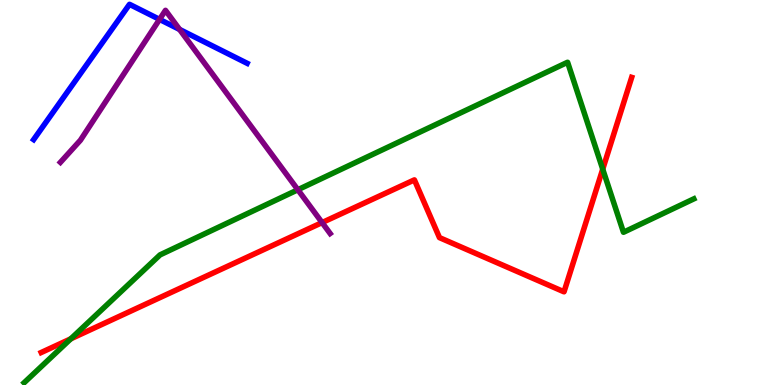[{'lines': ['blue', 'red'], 'intersections': []}, {'lines': ['green', 'red'], 'intersections': [{'x': 0.913, 'y': 1.2}, {'x': 7.78, 'y': 5.61}]}, {'lines': ['purple', 'red'], 'intersections': [{'x': 4.16, 'y': 4.22}]}, {'lines': ['blue', 'green'], 'intersections': []}, {'lines': ['blue', 'purple'], 'intersections': [{'x': 2.06, 'y': 9.5}, {'x': 2.32, 'y': 9.24}]}, {'lines': ['green', 'purple'], 'intersections': [{'x': 3.84, 'y': 5.07}]}]